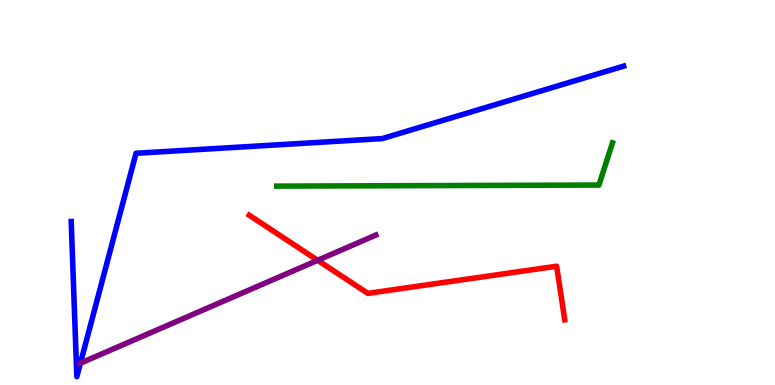[{'lines': ['blue', 'red'], 'intersections': []}, {'lines': ['green', 'red'], 'intersections': []}, {'lines': ['purple', 'red'], 'intersections': [{'x': 4.1, 'y': 3.24}]}, {'lines': ['blue', 'green'], 'intersections': []}, {'lines': ['blue', 'purple'], 'intersections': [{'x': 1.04, 'y': 0.567}]}, {'lines': ['green', 'purple'], 'intersections': []}]